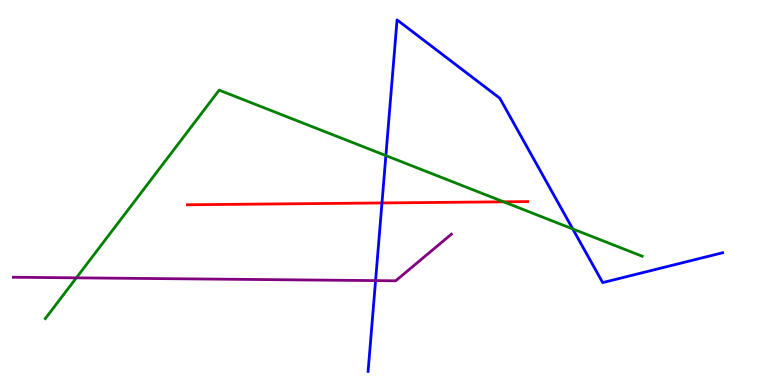[{'lines': ['blue', 'red'], 'intersections': [{'x': 4.93, 'y': 4.73}]}, {'lines': ['green', 'red'], 'intersections': [{'x': 6.5, 'y': 4.76}]}, {'lines': ['purple', 'red'], 'intersections': []}, {'lines': ['blue', 'green'], 'intersections': [{'x': 4.98, 'y': 5.96}, {'x': 7.39, 'y': 4.05}]}, {'lines': ['blue', 'purple'], 'intersections': [{'x': 4.85, 'y': 2.71}]}, {'lines': ['green', 'purple'], 'intersections': [{'x': 0.985, 'y': 2.78}]}]